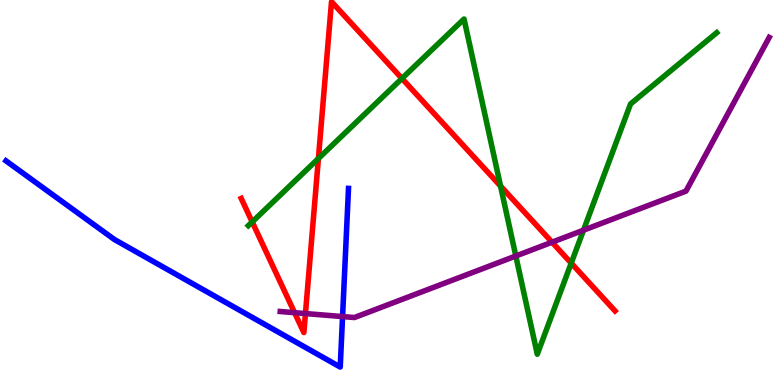[{'lines': ['blue', 'red'], 'intersections': []}, {'lines': ['green', 'red'], 'intersections': [{'x': 3.25, 'y': 4.24}, {'x': 4.11, 'y': 5.88}, {'x': 5.19, 'y': 7.96}, {'x': 6.46, 'y': 5.17}, {'x': 7.37, 'y': 3.17}]}, {'lines': ['purple', 'red'], 'intersections': [{'x': 3.8, 'y': 1.88}, {'x': 3.94, 'y': 1.86}, {'x': 7.12, 'y': 3.71}]}, {'lines': ['blue', 'green'], 'intersections': []}, {'lines': ['blue', 'purple'], 'intersections': [{'x': 4.42, 'y': 1.78}]}, {'lines': ['green', 'purple'], 'intersections': [{'x': 6.66, 'y': 3.35}, {'x': 7.53, 'y': 4.02}]}]